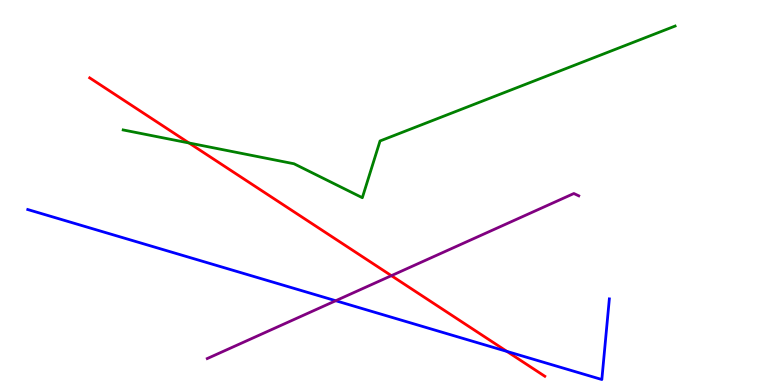[{'lines': ['blue', 'red'], 'intersections': [{'x': 6.54, 'y': 0.872}]}, {'lines': ['green', 'red'], 'intersections': [{'x': 2.44, 'y': 6.29}]}, {'lines': ['purple', 'red'], 'intersections': [{'x': 5.05, 'y': 2.84}]}, {'lines': ['blue', 'green'], 'intersections': []}, {'lines': ['blue', 'purple'], 'intersections': [{'x': 4.33, 'y': 2.19}]}, {'lines': ['green', 'purple'], 'intersections': []}]